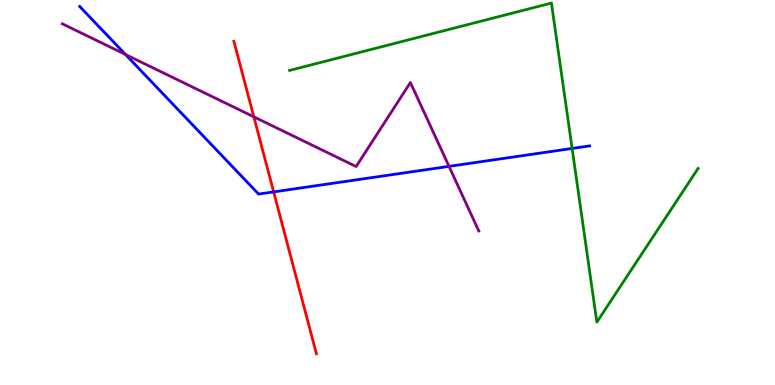[{'lines': ['blue', 'red'], 'intersections': [{'x': 3.53, 'y': 5.02}]}, {'lines': ['green', 'red'], 'intersections': []}, {'lines': ['purple', 'red'], 'intersections': [{'x': 3.28, 'y': 6.97}]}, {'lines': ['blue', 'green'], 'intersections': [{'x': 7.38, 'y': 6.14}]}, {'lines': ['blue', 'purple'], 'intersections': [{'x': 1.62, 'y': 8.58}, {'x': 5.79, 'y': 5.68}]}, {'lines': ['green', 'purple'], 'intersections': []}]